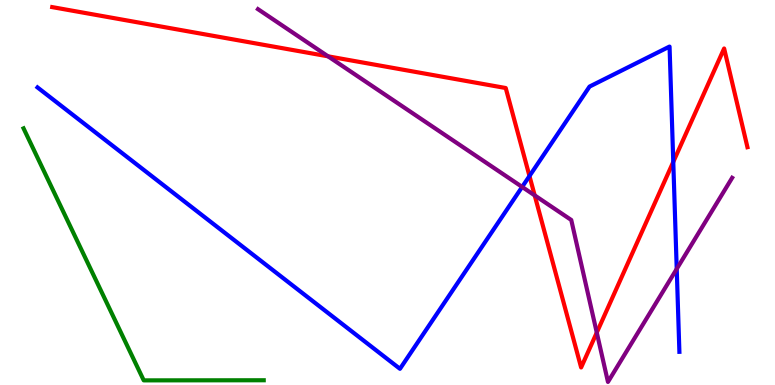[{'lines': ['blue', 'red'], 'intersections': [{'x': 6.83, 'y': 5.43}, {'x': 8.69, 'y': 5.79}]}, {'lines': ['green', 'red'], 'intersections': []}, {'lines': ['purple', 'red'], 'intersections': [{'x': 4.23, 'y': 8.54}, {'x': 6.9, 'y': 4.93}, {'x': 7.7, 'y': 1.36}]}, {'lines': ['blue', 'green'], 'intersections': []}, {'lines': ['blue', 'purple'], 'intersections': [{'x': 6.74, 'y': 5.14}, {'x': 8.73, 'y': 3.01}]}, {'lines': ['green', 'purple'], 'intersections': []}]